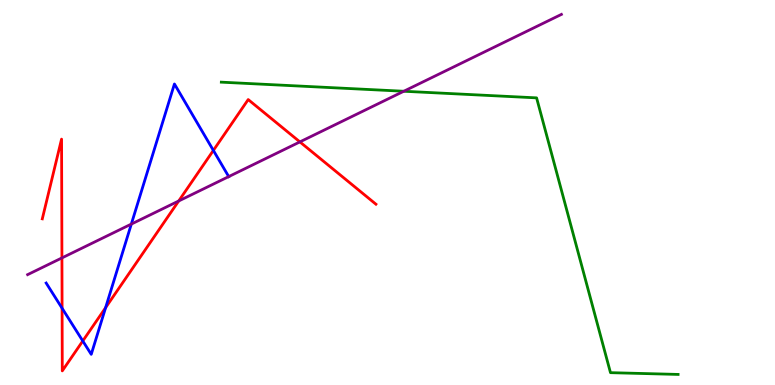[{'lines': ['blue', 'red'], 'intersections': [{'x': 0.801, 'y': 1.99}, {'x': 1.07, 'y': 1.14}, {'x': 1.36, 'y': 2.01}, {'x': 2.75, 'y': 6.09}]}, {'lines': ['green', 'red'], 'intersections': []}, {'lines': ['purple', 'red'], 'intersections': [{'x': 0.799, 'y': 3.3}, {'x': 2.31, 'y': 4.78}, {'x': 3.87, 'y': 6.31}]}, {'lines': ['blue', 'green'], 'intersections': []}, {'lines': ['blue', 'purple'], 'intersections': [{'x': 1.69, 'y': 4.18}, {'x': 2.95, 'y': 5.41}]}, {'lines': ['green', 'purple'], 'intersections': [{'x': 5.21, 'y': 7.63}]}]